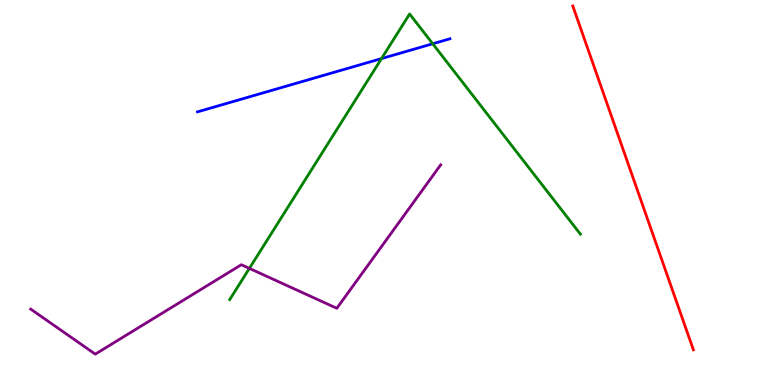[{'lines': ['blue', 'red'], 'intersections': []}, {'lines': ['green', 'red'], 'intersections': []}, {'lines': ['purple', 'red'], 'intersections': []}, {'lines': ['blue', 'green'], 'intersections': [{'x': 4.92, 'y': 8.48}, {'x': 5.58, 'y': 8.86}]}, {'lines': ['blue', 'purple'], 'intersections': []}, {'lines': ['green', 'purple'], 'intersections': [{'x': 3.22, 'y': 3.03}]}]